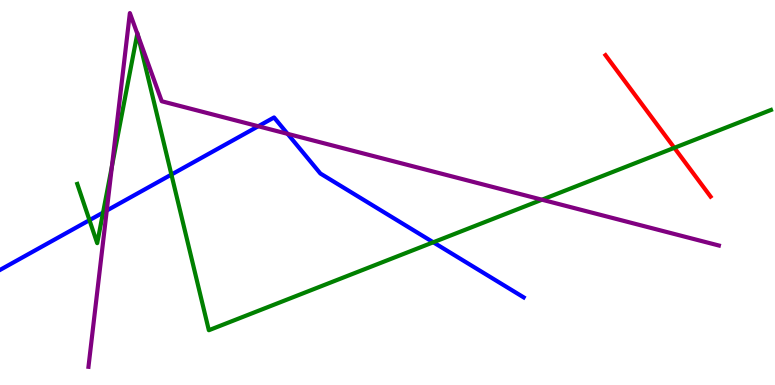[{'lines': ['blue', 'red'], 'intersections': []}, {'lines': ['green', 'red'], 'intersections': [{'x': 8.7, 'y': 6.16}]}, {'lines': ['purple', 'red'], 'intersections': []}, {'lines': ['blue', 'green'], 'intersections': [{'x': 1.15, 'y': 4.28}, {'x': 1.33, 'y': 4.48}, {'x': 2.21, 'y': 5.47}, {'x': 5.59, 'y': 3.71}]}, {'lines': ['blue', 'purple'], 'intersections': [{'x': 1.38, 'y': 4.53}, {'x': 3.33, 'y': 6.72}, {'x': 3.71, 'y': 6.52}]}, {'lines': ['green', 'purple'], 'intersections': [{'x': 1.44, 'y': 5.68}, {'x': 1.77, 'y': 9.13}, {'x': 1.78, 'y': 9.08}, {'x': 6.99, 'y': 4.81}]}]